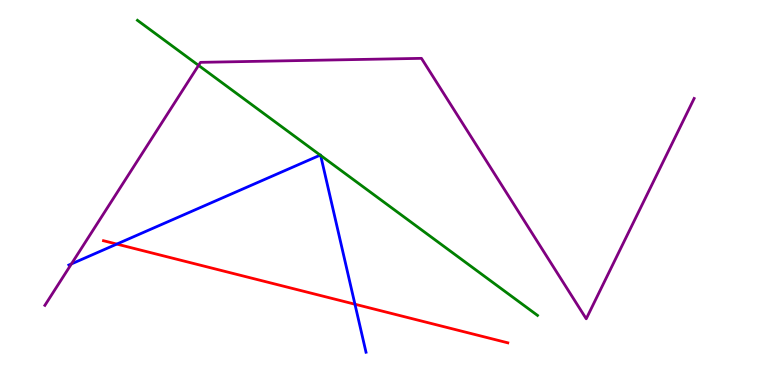[{'lines': ['blue', 'red'], 'intersections': [{'x': 1.51, 'y': 3.66}, {'x': 4.58, 'y': 2.1}]}, {'lines': ['green', 'red'], 'intersections': []}, {'lines': ['purple', 'red'], 'intersections': []}, {'lines': ['blue', 'green'], 'intersections': [{'x': 4.13, 'y': 5.97}, {'x': 4.14, 'y': 5.96}]}, {'lines': ['blue', 'purple'], 'intersections': [{'x': 0.922, 'y': 3.15}]}, {'lines': ['green', 'purple'], 'intersections': [{'x': 2.56, 'y': 8.3}]}]